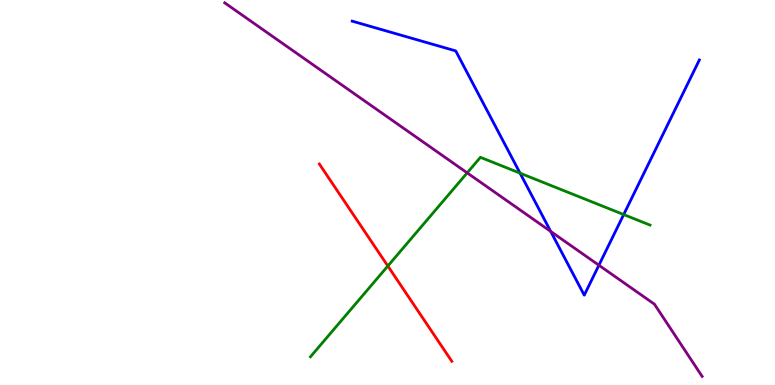[{'lines': ['blue', 'red'], 'intersections': []}, {'lines': ['green', 'red'], 'intersections': [{'x': 5.0, 'y': 3.09}]}, {'lines': ['purple', 'red'], 'intersections': []}, {'lines': ['blue', 'green'], 'intersections': [{'x': 6.71, 'y': 5.5}, {'x': 8.05, 'y': 4.43}]}, {'lines': ['blue', 'purple'], 'intersections': [{'x': 7.11, 'y': 3.99}, {'x': 7.73, 'y': 3.11}]}, {'lines': ['green', 'purple'], 'intersections': [{'x': 6.03, 'y': 5.51}]}]